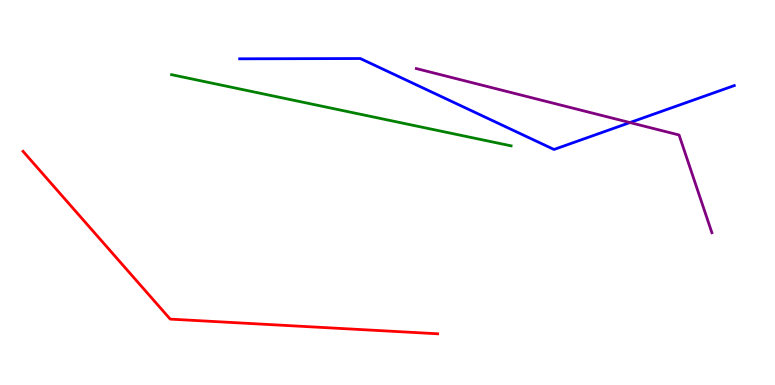[{'lines': ['blue', 'red'], 'intersections': []}, {'lines': ['green', 'red'], 'intersections': []}, {'lines': ['purple', 'red'], 'intersections': []}, {'lines': ['blue', 'green'], 'intersections': []}, {'lines': ['blue', 'purple'], 'intersections': [{'x': 8.13, 'y': 6.82}]}, {'lines': ['green', 'purple'], 'intersections': []}]